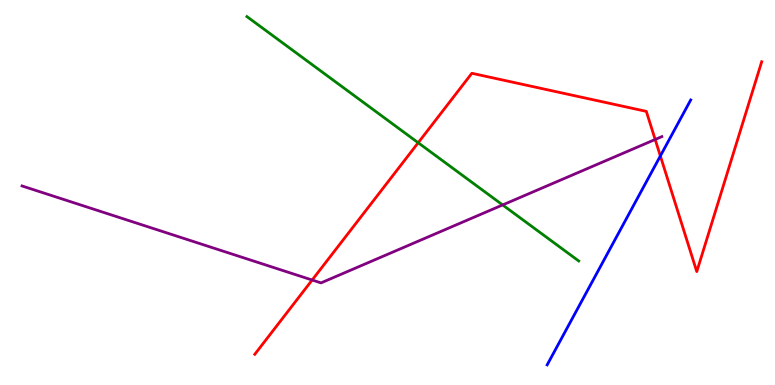[{'lines': ['blue', 'red'], 'intersections': [{'x': 8.52, 'y': 5.95}]}, {'lines': ['green', 'red'], 'intersections': [{'x': 5.4, 'y': 6.29}]}, {'lines': ['purple', 'red'], 'intersections': [{'x': 4.03, 'y': 2.73}, {'x': 8.45, 'y': 6.38}]}, {'lines': ['blue', 'green'], 'intersections': []}, {'lines': ['blue', 'purple'], 'intersections': []}, {'lines': ['green', 'purple'], 'intersections': [{'x': 6.49, 'y': 4.68}]}]